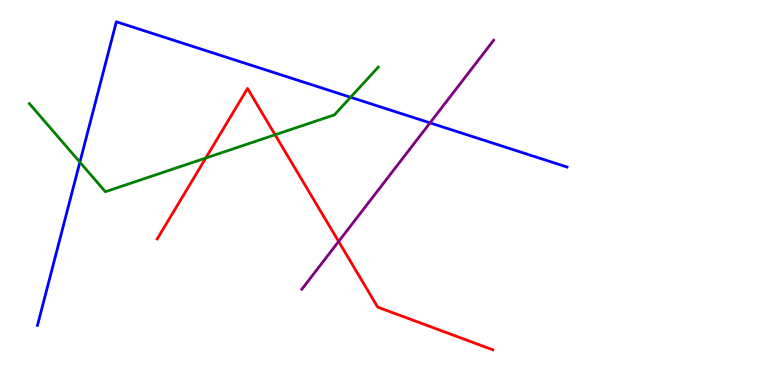[{'lines': ['blue', 'red'], 'intersections': []}, {'lines': ['green', 'red'], 'intersections': [{'x': 2.66, 'y': 5.9}, {'x': 3.55, 'y': 6.5}]}, {'lines': ['purple', 'red'], 'intersections': [{'x': 4.37, 'y': 3.73}]}, {'lines': ['blue', 'green'], 'intersections': [{'x': 1.03, 'y': 5.79}, {'x': 4.52, 'y': 7.47}]}, {'lines': ['blue', 'purple'], 'intersections': [{'x': 5.55, 'y': 6.81}]}, {'lines': ['green', 'purple'], 'intersections': []}]